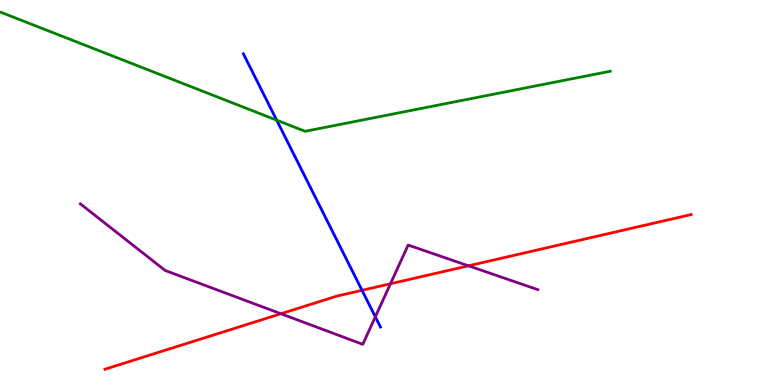[{'lines': ['blue', 'red'], 'intersections': [{'x': 4.67, 'y': 2.46}]}, {'lines': ['green', 'red'], 'intersections': []}, {'lines': ['purple', 'red'], 'intersections': [{'x': 3.62, 'y': 1.85}, {'x': 5.04, 'y': 2.63}, {'x': 6.04, 'y': 3.1}]}, {'lines': ['blue', 'green'], 'intersections': [{'x': 3.57, 'y': 6.88}]}, {'lines': ['blue', 'purple'], 'intersections': [{'x': 4.84, 'y': 1.77}]}, {'lines': ['green', 'purple'], 'intersections': []}]